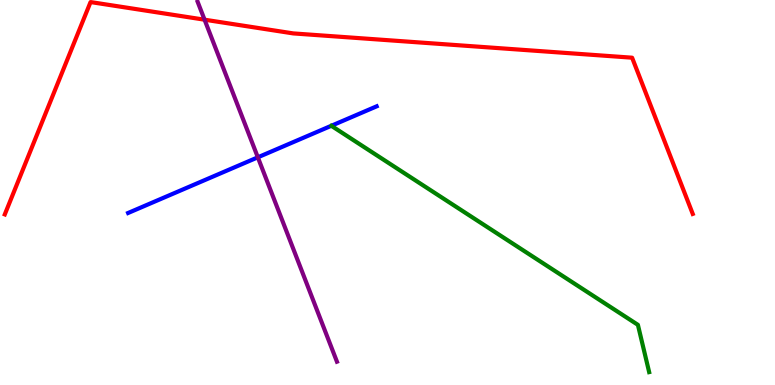[{'lines': ['blue', 'red'], 'intersections': []}, {'lines': ['green', 'red'], 'intersections': []}, {'lines': ['purple', 'red'], 'intersections': [{'x': 2.64, 'y': 9.49}]}, {'lines': ['blue', 'green'], 'intersections': []}, {'lines': ['blue', 'purple'], 'intersections': [{'x': 3.33, 'y': 5.91}]}, {'lines': ['green', 'purple'], 'intersections': []}]